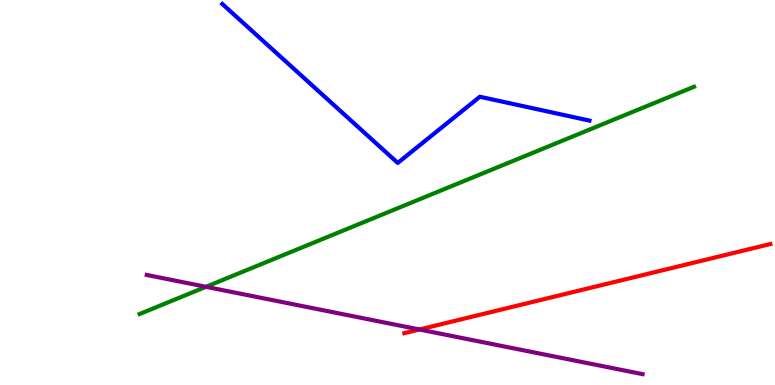[{'lines': ['blue', 'red'], 'intersections': []}, {'lines': ['green', 'red'], 'intersections': []}, {'lines': ['purple', 'red'], 'intersections': [{'x': 5.41, 'y': 1.44}]}, {'lines': ['blue', 'green'], 'intersections': []}, {'lines': ['blue', 'purple'], 'intersections': []}, {'lines': ['green', 'purple'], 'intersections': [{'x': 2.66, 'y': 2.55}]}]